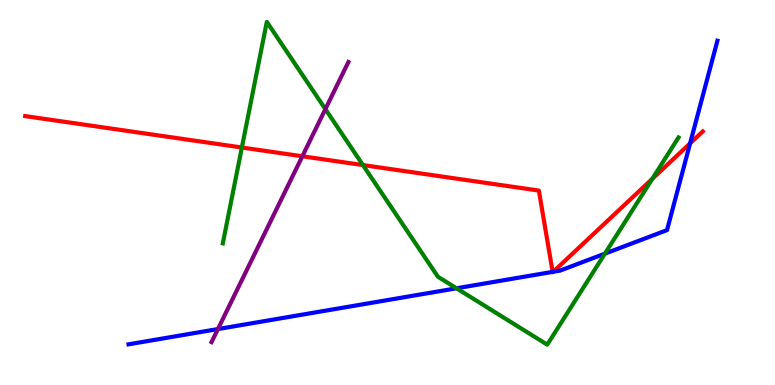[{'lines': ['blue', 'red'], 'intersections': [{'x': 7.13, 'y': 2.94}, {'x': 7.14, 'y': 2.94}, {'x': 8.9, 'y': 6.28}]}, {'lines': ['green', 'red'], 'intersections': [{'x': 3.12, 'y': 6.17}, {'x': 4.68, 'y': 5.71}, {'x': 8.42, 'y': 5.36}]}, {'lines': ['purple', 'red'], 'intersections': [{'x': 3.9, 'y': 5.94}]}, {'lines': ['blue', 'green'], 'intersections': [{'x': 5.89, 'y': 2.51}, {'x': 7.81, 'y': 3.41}]}, {'lines': ['blue', 'purple'], 'intersections': [{'x': 2.81, 'y': 1.45}]}, {'lines': ['green', 'purple'], 'intersections': [{'x': 4.2, 'y': 7.17}]}]